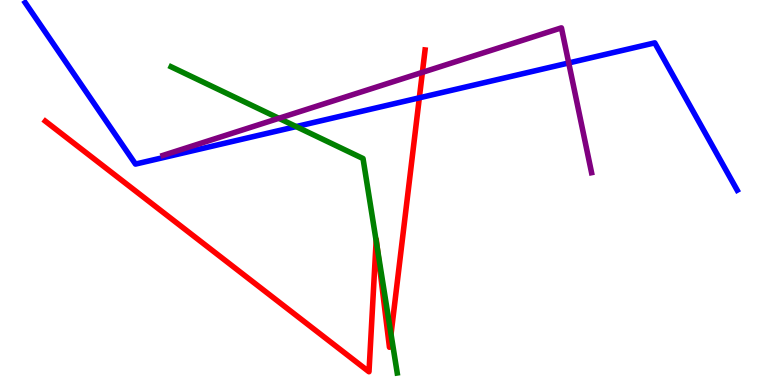[{'lines': ['blue', 'red'], 'intersections': [{'x': 5.41, 'y': 7.46}]}, {'lines': ['green', 'red'], 'intersections': [{'x': 4.85, 'y': 3.74}, {'x': 4.87, 'y': 3.56}, {'x': 5.05, 'y': 1.32}]}, {'lines': ['purple', 'red'], 'intersections': [{'x': 5.45, 'y': 8.12}]}, {'lines': ['blue', 'green'], 'intersections': [{'x': 3.82, 'y': 6.71}]}, {'lines': ['blue', 'purple'], 'intersections': [{'x': 7.34, 'y': 8.36}]}, {'lines': ['green', 'purple'], 'intersections': [{'x': 3.6, 'y': 6.93}]}]